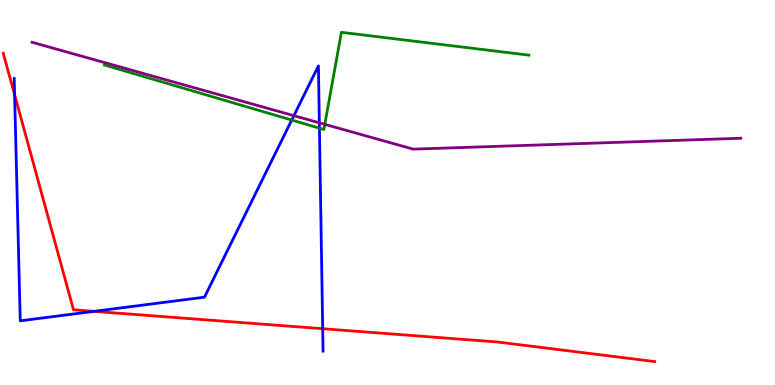[{'lines': ['blue', 'red'], 'intersections': [{'x': 0.188, 'y': 7.54}, {'x': 1.21, 'y': 1.91}, {'x': 4.16, 'y': 1.46}]}, {'lines': ['green', 'red'], 'intersections': []}, {'lines': ['purple', 'red'], 'intersections': []}, {'lines': ['blue', 'green'], 'intersections': [{'x': 3.76, 'y': 6.88}, {'x': 4.12, 'y': 6.67}]}, {'lines': ['blue', 'purple'], 'intersections': [{'x': 3.79, 'y': 7.0}, {'x': 4.12, 'y': 6.81}]}, {'lines': ['green', 'purple'], 'intersections': [{'x': 4.19, 'y': 6.77}]}]